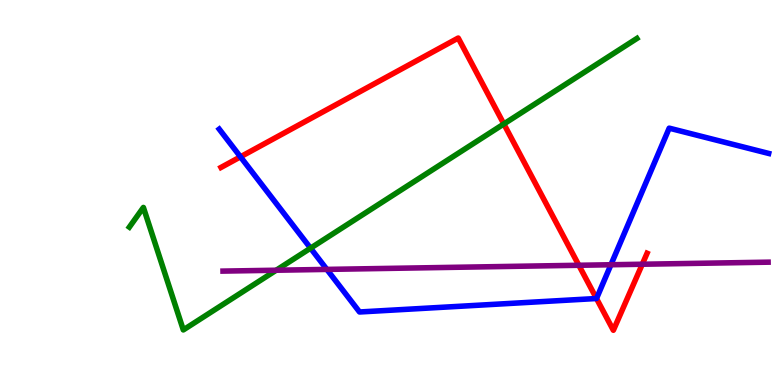[{'lines': ['blue', 'red'], 'intersections': [{'x': 3.1, 'y': 5.93}, {'x': 7.7, 'y': 2.25}]}, {'lines': ['green', 'red'], 'intersections': [{'x': 6.5, 'y': 6.78}]}, {'lines': ['purple', 'red'], 'intersections': [{'x': 7.47, 'y': 3.11}, {'x': 8.29, 'y': 3.14}]}, {'lines': ['blue', 'green'], 'intersections': [{'x': 4.01, 'y': 3.55}]}, {'lines': ['blue', 'purple'], 'intersections': [{'x': 4.22, 'y': 3.0}, {'x': 7.88, 'y': 3.12}]}, {'lines': ['green', 'purple'], 'intersections': [{'x': 3.56, 'y': 2.98}]}]